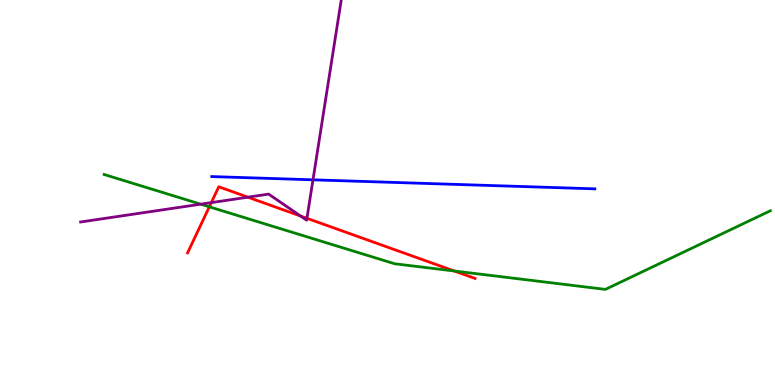[{'lines': ['blue', 'red'], 'intersections': []}, {'lines': ['green', 'red'], 'intersections': [{'x': 2.7, 'y': 4.63}, {'x': 5.86, 'y': 2.96}]}, {'lines': ['purple', 'red'], 'intersections': [{'x': 2.73, 'y': 4.74}, {'x': 3.2, 'y': 4.88}, {'x': 3.88, 'y': 4.39}, {'x': 3.96, 'y': 4.33}]}, {'lines': ['blue', 'green'], 'intersections': []}, {'lines': ['blue', 'purple'], 'intersections': [{'x': 4.04, 'y': 5.33}]}, {'lines': ['green', 'purple'], 'intersections': [{'x': 2.59, 'y': 4.7}]}]